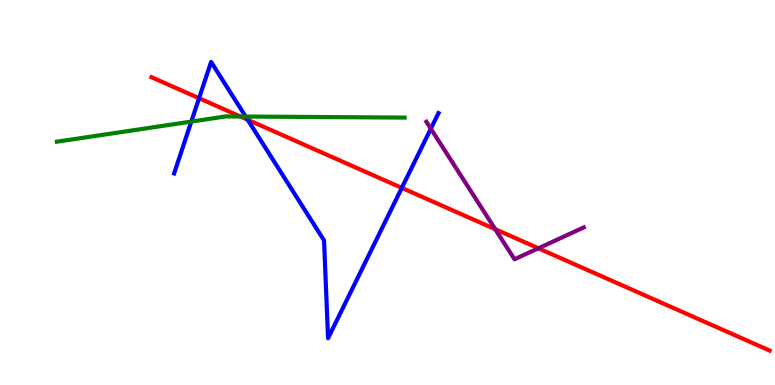[{'lines': ['blue', 'red'], 'intersections': [{'x': 2.57, 'y': 7.45}, {'x': 3.2, 'y': 6.89}, {'x': 5.18, 'y': 5.12}]}, {'lines': ['green', 'red'], 'intersections': [{'x': 3.1, 'y': 6.97}]}, {'lines': ['purple', 'red'], 'intersections': [{'x': 6.39, 'y': 4.05}, {'x': 6.95, 'y': 3.55}]}, {'lines': ['blue', 'green'], 'intersections': [{'x': 2.47, 'y': 6.84}, {'x': 3.17, 'y': 6.97}]}, {'lines': ['blue', 'purple'], 'intersections': [{'x': 5.56, 'y': 6.66}]}, {'lines': ['green', 'purple'], 'intersections': []}]